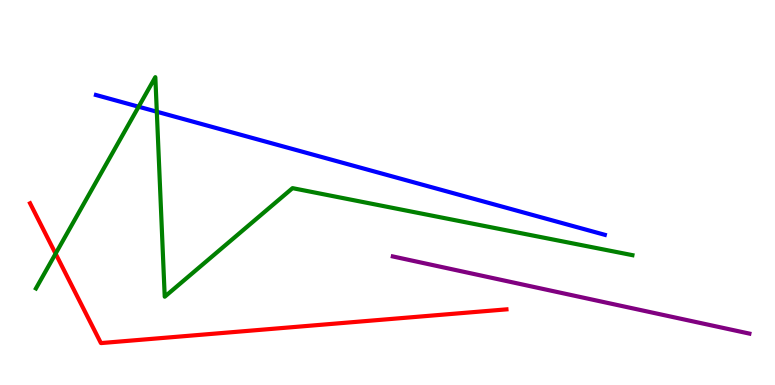[{'lines': ['blue', 'red'], 'intersections': []}, {'lines': ['green', 'red'], 'intersections': [{'x': 0.717, 'y': 3.41}]}, {'lines': ['purple', 'red'], 'intersections': []}, {'lines': ['blue', 'green'], 'intersections': [{'x': 1.79, 'y': 7.23}, {'x': 2.02, 'y': 7.1}]}, {'lines': ['blue', 'purple'], 'intersections': []}, {'lines': ['green', 'purple'], 'intersections': []}]